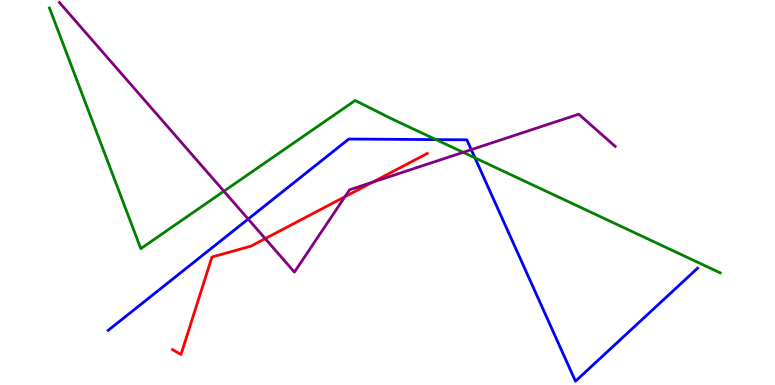[{'lines': ['blue', 'red'], 'intersections': []}, {'lines': ['green', 'red'], 'intersections': []}, {'lines': ['purple', 'red'], 'intersections': [{'x': 3.42, 'y': 3.8}, {'x': 4.45, 'y': 4.89}, {'x': 4.81, 'y': 5.27}]}, {'lines': ['blue', 'green'], 'intersections': [{'x': 5.63, 'y': 6.37}, {'x': 6.13, 'y': 5.9}]}, {'lines': ['blue', 'purple'], 'intersections': [{'x': 3.2, 'y': 4.31}, {'x': 6.08, 'y': 6.11}]}, {'lines': ['green', 'purple'], 'intersections': [{'x': 2.89, 'y': 5.03}, {'x': 5.98, 'y': 6.04}]}]